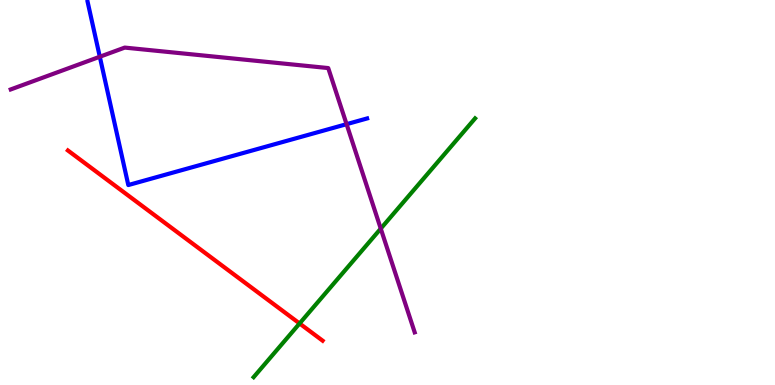[{'lines': ['blue', 'red'], 'intersections': []}, {'lines': ['green', 'red'], 'intersections': [{'x': 3.87, 'y': 1.6}]}, {'lines': ['purple', 'red'], 'intersections': []}, {'lines': ['blue', 'green'], 'intersections': []}, {'lines': ['blue', 'purple'], 'intersections': [{'x': 1.29, 'y': 8.53}, {'x': 4.47, 'y': 6.77}]}, {'lines': ['green', 'purple'], 'intersections': [{'x': 4.91, 'y': 4.06}]}]